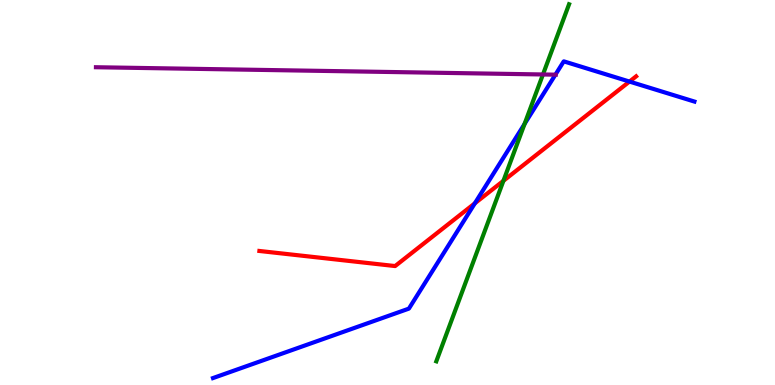[{'lines': ['blue', 'red'], 'intersections': [{'x': 6.13, 'y': 4.72}, {'x': 8.12, 'y': 7.88}]}, {'lines': ['green', 'red'], 'intersections': [{'x': 6.5, 'y': 5.3}]}, {'lines': ['purple', 'red'], 'intersections': []}, {'lines': ['blue', 'green'], 'intersections': [{'x': 6.77, 'y': 6.78}]}, {'lines': ['blue', 'purple'], 'intersections': [{'x': 7.17, 'y': 8.06}]}, {'lines': ['green', 'purple'], 'intersections': [{'x': 7.01, 'y': 8.07}]}]